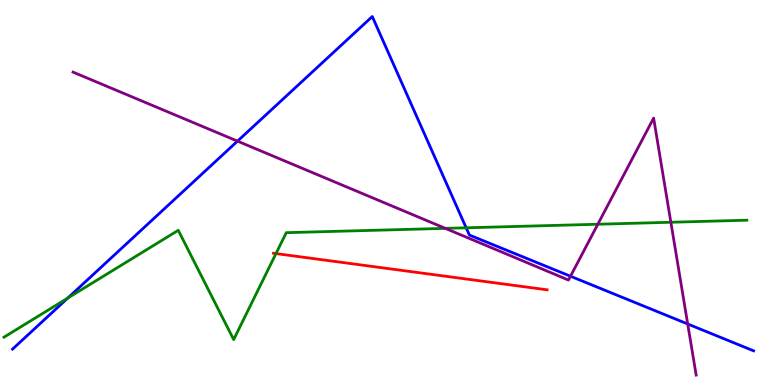[{'lines': ['blue', 'red'], 'intersections': []}, {'lines': ['green', 'red'], 'intersections': [{'x': 3.56, 'y': 3.41}]}, {'lines': ['purple', 'red'], 'intersections': []}, {'lines': ['blue', 'green'], 'intersections': [{'x': 0.875, 'y': 2.26}, {'x': 6.02, 'y': 4.08}]}, {'lines': ['blue', 'purple'], 'intersections': [{'x': 3.06, 'y': 6.33}, {'x': 7.36, 'y': 2.83}, {'x': 8.87, 'y': 1.58}]}, {'lines': ['green', 'purple'], 'intersections': [{'x': 5.75, 'y': 4.07}, {'x': 7.71, 'y': 4.18}, {'x': 8.66, 'y': 4.23}]}]